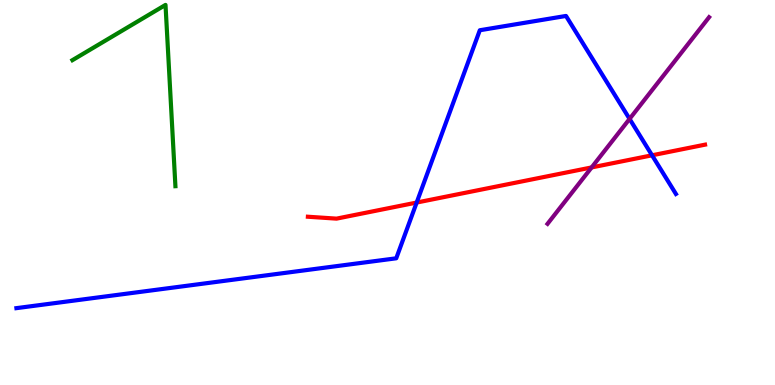[{'lines': ['blue', 'red'], 'intersections': [{'x': 5.38, 'y': 4.74}, {'x': 8.41, 'y': 5.97}]}, {'lines': ['green', 'red'], 'intersections': []}, {'lines': ['purple', 'red'], 'intersections': [{'x': 7.63, 'y': 5.65}]}, {'lines': ['blue', 'green'], 'intersections': []}, {'lines': ['blue', 'purple'], 'intersections': [{'x': 8.12, 'y': 6.91}]}, {'lines': ['green', 'purple'], 'intersections': []}]